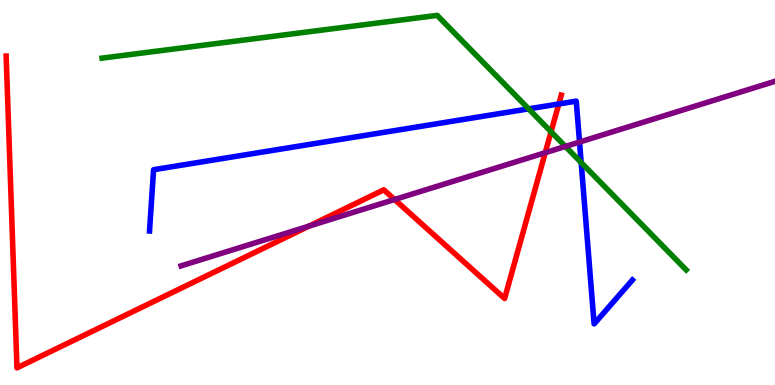[{'lines': ['blue', 'red'], 'intersections': [{'x': 7.21, 'y': 7.3}]}, {'lines': ['green', 'red'], 'intersections': [{'x': 7.11, 'y': 6.58}]}, {'lines': ['purple', 'red'], 'intersections': [{'x': 3.99, 'y': 4.13}, {'x': 5.09, 'y': 4.82}, {'x': 7.04, 'y': 6.03}]}, {'lines': ['blue', 'green'], 'intersections': [{'x': 6.82, 'y': 7.17}, {'x': 7.5, 'y': 5.78}]}, {'lines': ['blue', 'purple'], 'intersections': [{'x': 7.48, 'y': 6.31}]}, {'lines': ['green', 'purple'], 'intersections': [{'x': 7.3, 'y': 6.2}]}]